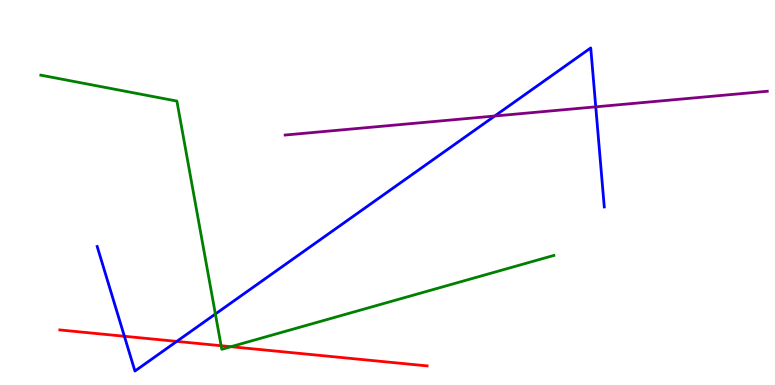[{'lines': ['blue', 'red'], 'intersections': [{'x': 1.61, 'y': 1.27}, {'x': 2.28, 'y': 1.13}]}, {'lines': ['green', 'red'], 'intersections': [{'x': 2.85, 'y': 1.02}, {'x': 2.98, 'y': 0.995}]}, {'lines': ['purple', 'red'], 'intersections': []}, {'lines': ['blue', 'green'], 'intersections': [{'x': 2.78, 'y': 1.84}]}, {'lines': ['blue', 'purple'], 'intersections': [{'x': 6.38, 'y': 6.99}, {'x': 7.69, 'y': 7.23}]}, {'lines': ['green', 'purple'], 'intersections': []}]